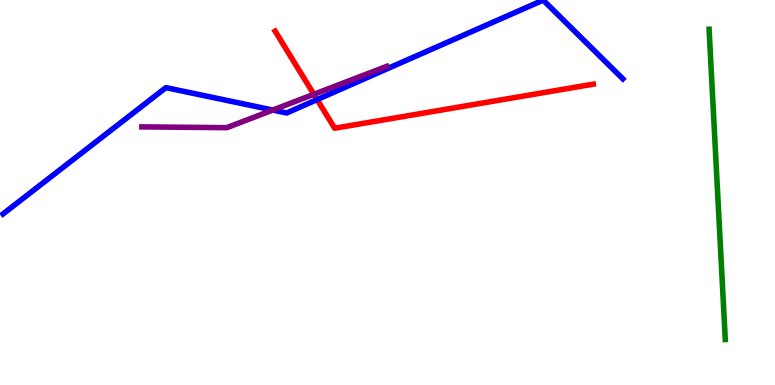[{'lines': ['blue', 'red'], 'intersections': [{'x': 4.09, 'y': 7.41}]}, {'lines': ['green', 'red'], 'intersections': []}, {'lines': ['purple', 'red'], 'intersections': [{'x': 4.05, 'y': 7.55}]}, {'lines': ['blue', 'green'], 'intersections': []}, {'lines': ['blue', 'purple'], 'intersections': [{'x': 3.52, 'y': 7.14}]}, {'lines': ['green', 'purple'], 'intersections': []}]